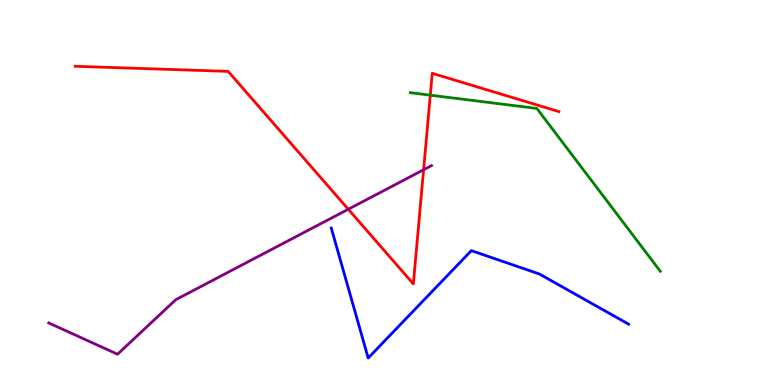[{'lines': ['blue', 'red'], 'intersections': []}, {'lines': ['green', 'red'], 'intersections': [{'x': 5.55, 'y': 7.53}]}, {'lines': ['purple', 'red'], 'intersections': [{'x': 4.49, 'y': 4.56}, {'x': 5.47, 'y': 5.59}]}, {'lines': ['blue', 'green'], 'intersections': []}, {'lines': ['blue', 'purple'], 'intersections': []}, {'lines': ['green', 'purple'], 'intersections': []}]